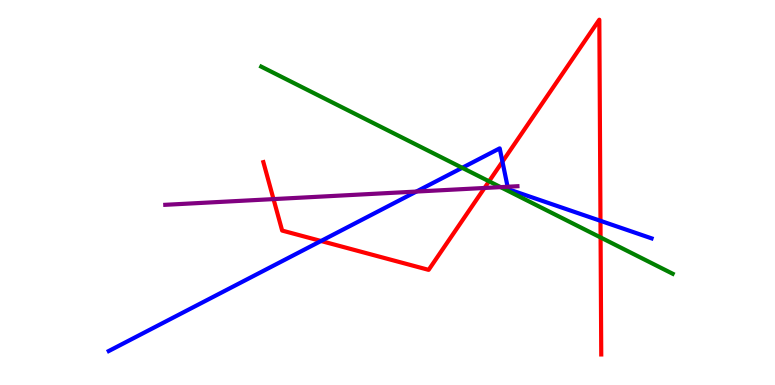[{'lines': ['blue', 'red'], 'intersections': [{'x': 4.14, 'y': 3.74}, {'x': 6.48, 'y': 5.8}, {'x': 7.75, 'y': 4.26}]}, {'lines': ['green', 'red'], 'intersections': [{'x': 6.31, 'y': 5.29}, {'x': 7.75, 'y': 3.83}]}, {'lines': ['purple', 'red'], 'intersections': [{'x': 3.53, 'y': 4.83}, {'x': 6.25, 'y': 5.12}]}, {'lines': ['blue', 'green'], 'intersections': [{'x': 5.96, 'y': 5.64}]}, {'lines': ['blue', 'purple'], 'intersections': [{'x': 5.37, 'y': 5.02}, {'x': 6.55, 'y': 5.15}]}, {'lines': ['green', 'purple'], 'intersections': [{'x': 6.46, 'y': 5.14}]}]